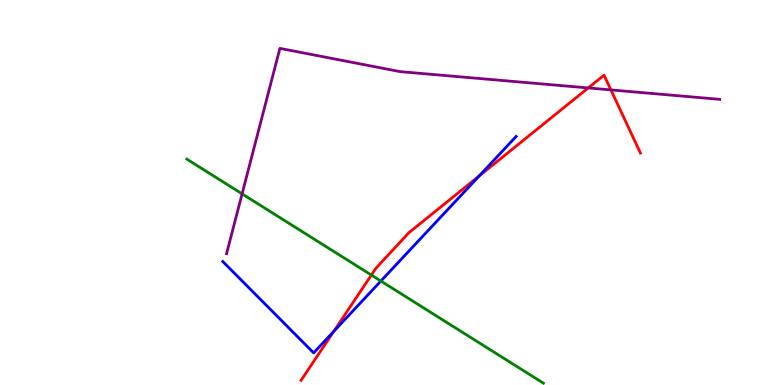[{'lines': ['blue', 'red'], 'intersections': [{'x': 4.31, 'y': 1.39}, {'x': 6.18, 'y': 5.43}]}, {'lines': ['green', 'red'], 'intersections': [{'x': 4.79, 'y': 2.86}]}, {'lines': ['purple', 'red'], 'intersections': [{'x': 7.59, 'y': 7.72}, {'x': 7.88, 'y': 7.66}]}, {'lines': ['blue', 'green'], 'intersections': [{'x': 4.91, 'y': 2.7}]}, {'lines': ['blue', 'purple'], 'intersections': []}, {'lines': ['green', 'purple'], 'intersections': [{'x': 3.12, 'y': 4.97}]}]